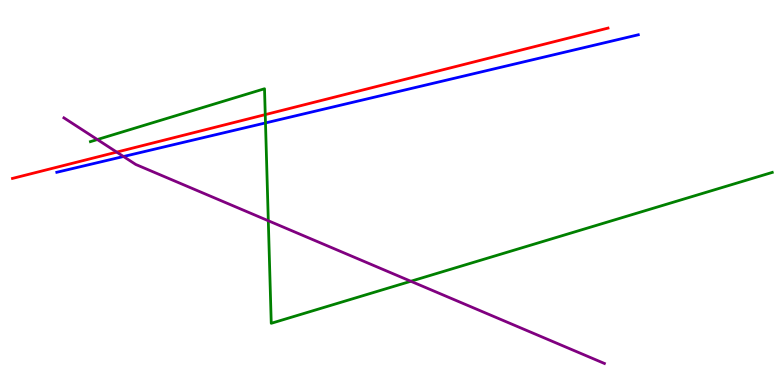[{'lines': ['blue', 'red'], 'intersections': []}, {'lines': ['green', 'red'], 'intersections': [{'x': 3.42, 'y': 7.02}]}, {'lines': ['purple', 'red'], 'intersections': [{'x': 1.51, 'y': 6.05}]}, {'lines': ['blue', 'green'], 'intersections': [{'x': 3.43, 'y': 6.81}]}, {'lines': ['blue', 'purple'], 'intersections': [{'x': 1.59, 'y': 5.93}]}, {'lines': ['green', 'purple'], 'intersections': [{'x': 1.26, 'y': 6.38}, {'x': 3.46, 'y': 4.27}, {'x': 5.3, 'y': 2.69}]}]